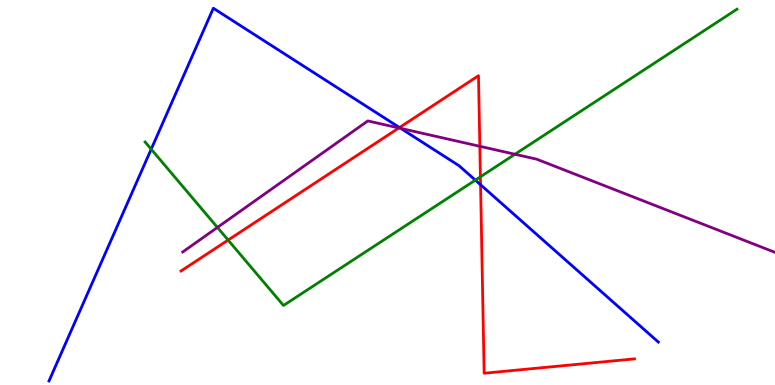[{'lines': ['blue', 'red'], 'intersections': [{'x': 5.15, 'y': 6.69}, {'x': 6.2, 'y': 5.2}]}, {'lines': ['green', 'red'], 'intersections': [{'x': 2.94, 'y': 3.76}, {'x': 6.2, 'y': 5.41}]}, {'lines': ['purple', 'red'], 'intersections': [{'x': 5.15, 'y': 6.68}, {'x': 6.19, 'y': 6.2}]}, {'lines': ['blue', 'green'], 'intersections': [{'x': 1.95, 'y': 6.12}, {'x': 6.13, 'y': 5.32}]}, {'lines': ['blue', 'purple'], 'intersections': [{'x': 5.17, 'y': 6.67}]}, {'lines': ['green', 'purple'], 'intersections': [{'x': 2.81, 'y': 4.09}, {'x': 6.64, 'y': 5.99}]}]